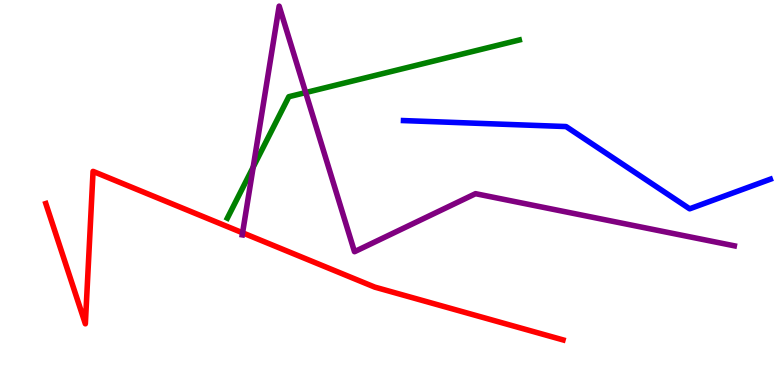[{'lines': ['blue', 'red'], 'intersections': []}, {'lines': ['green', 'red'], 'intersections': []}, {'lines': ['purple', 'red'], 'intersections': [{'x': 3.13, 'y': 3.95}]}, {'lines': ['blue', 'green'], 'intersections': []}, {'lines': ['blue', 'purple'], 'intersections': []}, {'lines': ['green', 'purple'], 'intersections': [{'x': 3.27, 'y': 5.66}, {'x': 3.94, 'y': 7.6}]}]